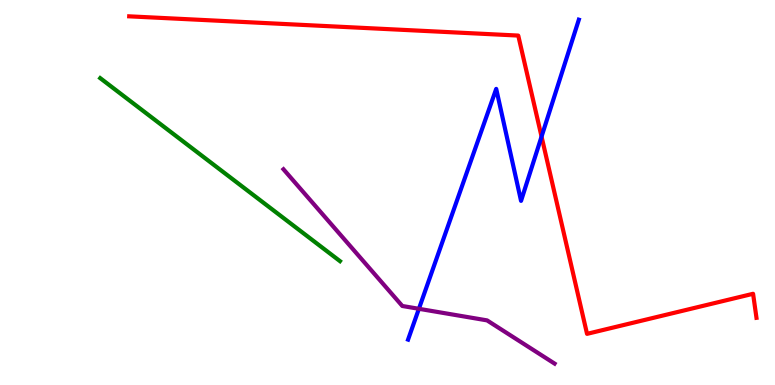[{'lines': ['blue', 'red'], 'intersections': [{'x': 6.99, 'y': 6.45}]}, {'lines': ['green', 'red'], 'intersections': []}, {'lines': ['purple', 'red'], 'intersections': []}, {'lines': ['blue', 'green'], 'intersections': []}, {'lines': ['blue', 'purple'], 'intersections': [{'x': 5.41, 'y': 1.98}]}, {'lines': ['green', 'purple'], 'intersections': []}]